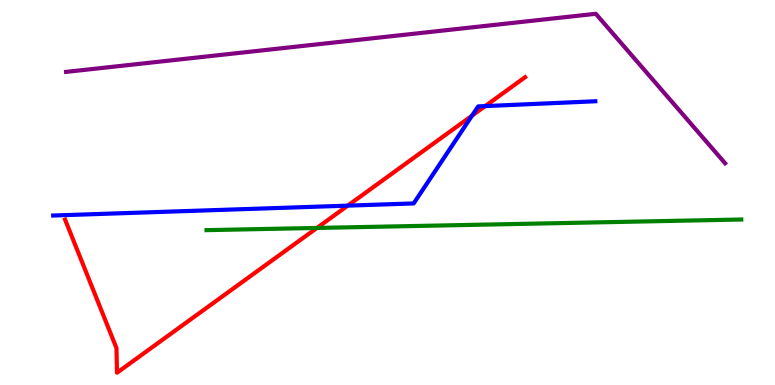[{'lines': ['blue', 'red'], 'intersections': [{'x': 4.49, 'y': 4.66}, {'x': 6.09, 'y': 7.0}, {'x': 6.26, 'y': 7.24}]}, {'lines': ['green', 'red'], 'intersections': [{'x': 4.09, 'y': 4.08}]}, {'lines': ['purple', 'red'], 'intersections': []}, {'lines': ['blue', 'green'], 'intersections': []}, {'lines': ['blue', 'purple'], 'intersections': []}, {'lines': ['green', 'purple'], 'intersections': []}]